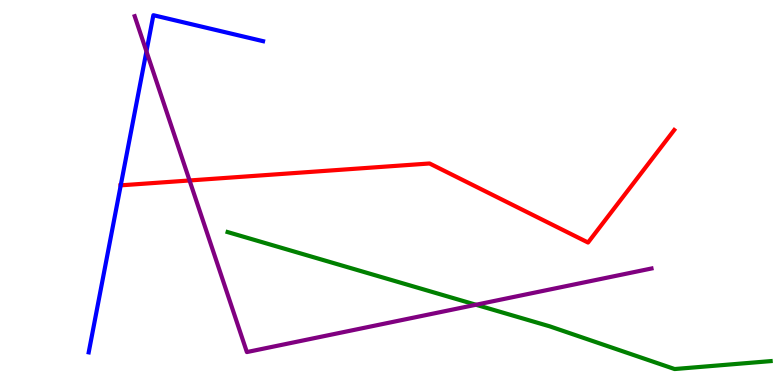[{'lines': ['blue', 'red'], 'intersections': [{'x': 1.56, 'y': 5.19}]}, {'lines': ['green', 'red'], 'intersections': []}, {'lines': ['purple', 'red'], 'intersections': [{'x': 2.45, 'y': 5.31}]}, {'lines': ['blue', 'green'], 'intersections': []}, {'lines': ['blue', 'purple'], 'intersections': [{'x': 1.89, 'y': 8.67}]}, {'lines': ['green', 'purple'], 'intersections': [{'x': 6.14, 'y': 2.08}]}]